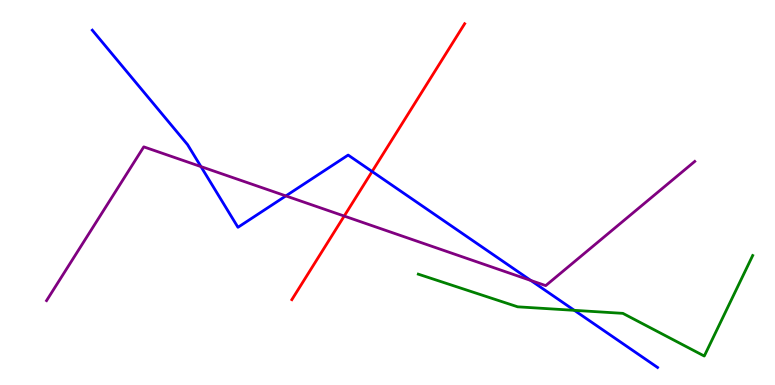[{'lines': ['blue', 'red'], 'intersections': [{'x': 4.8, 'y': 5.55}]}, {'lines': ['green', 'red'], 'intersections': []}, {'lines': ['purple', 'red'], 'intersections': [{'x': 4.44, 'y': 4.39}]}, {'lines': ['blue', 'green'], 'intersections': [{'x': 7.41, 'y': 1.94}]}, {'lines': ['blue', 'purple'], 'intersections': [{'x': 2.59, 'y': 5.67}, {'x': 3.69, 'y': 4.91}, {'x': 6.85, 'y': 2.71}]}, {'lines': ['green', 'purple'], 'intersections': []}]